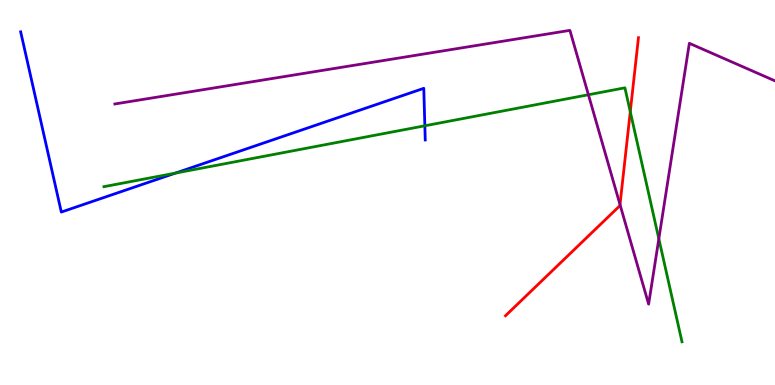[{'lines': ['blue', 'red'], 'intersections': []}, {'lines': ['green', 'red'], 'intersections': [{'x': 8.13, 'y': 7.1}]}, {'lines': ['purple', 'red'], 'intersections': [{'x': 8.0, 'y': 4.69}]}, {'lines': ['blue', 'green'], 'intersections': [{'x': 2.26, 'y': 5.5}, {'x': 5.48, 'y': 6.73}]}, {'lines': ['blue', 'purple'], 'intersections': []}, {'lines': ['green', 'purple'], 'intersections': [{'x': 7.59, 'y': 7.54}, {'x': 8.5, 'y': 3.8}]}]